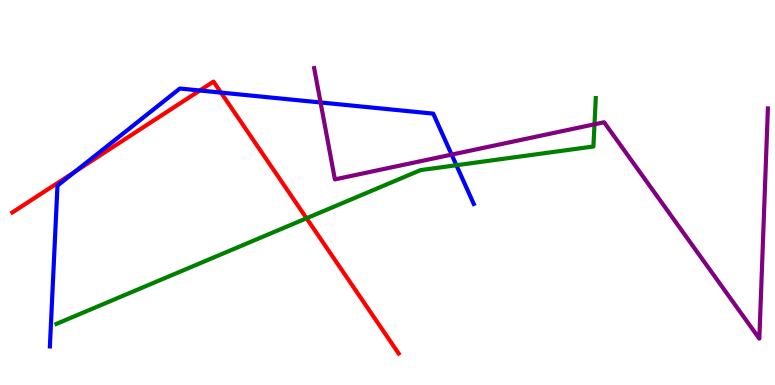[{'lines': ['blue', 'red'], 'intersections': [{'x': 0.968, 'y': 5.54}, {'x': 2.58, 'y': 7.65}, {'x': 2.85, 'y': 7.59}]}, {'lines': ['green', 'red'], 'intersections': [{'x': 3.96, 'y': 4.33}]}, {'lines': ['purple', 'red'], 'intersections': []}, {'lines': ['blue', 'green'], 'intersections': [{'x': 5.89, 'y': 5.71}]}, {'lines': ['blue', 'purple'], 'intersections': [{'x': 4.14, 'y': 7.34}, {'x': 5.83, 'y': 5.98}]}, {'lines': ['green', 'purple'], 'intersections': [{'x': 7.67, 'y': 6.77}]}]